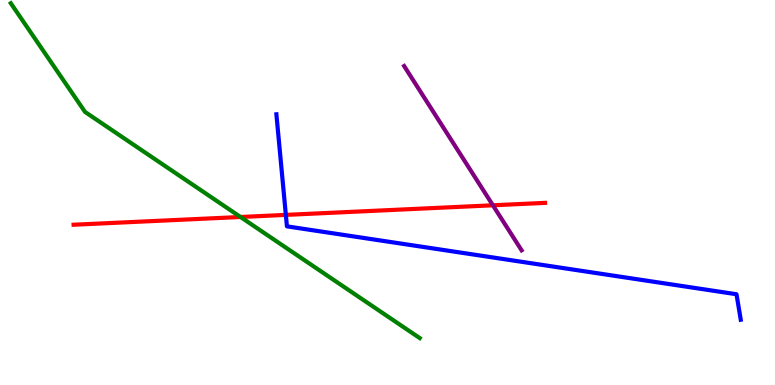[{'lines': ['blue', 'red'], 'intersections': [{'x': 3.69, 'y': 4.42}]}, {'lines': ['green', 'red'], 'intersections': [{'x': 3.1, 'y': 4.36}]}, {'lines': ['purple', 'red'], 'intersections': [{'x': 6.36, 'y': 4.67}]}, {'lines': ['blue', 'green'], 'intersections': []}, {'lines': ['blue', 'purple'], 'intersections': []}, {'lines': ['green', 'purple'], 'intersections': []}]